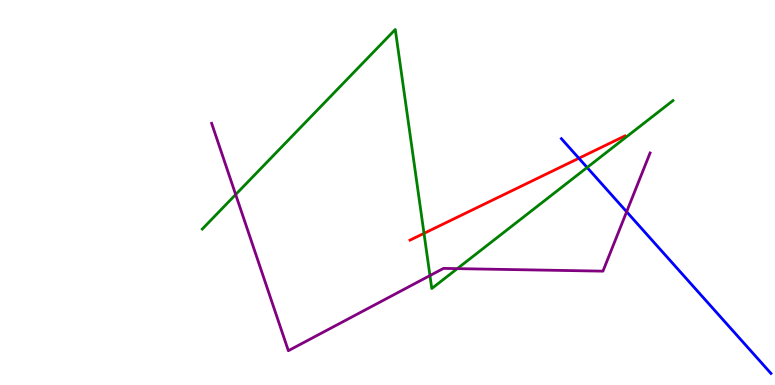[{'lines': ['blue', 'red'], 'intersections': [{'x': 7.47, 'y': 5.89}]}, {'lines': ['green', 'red'], 'intersections': [{'x': 5.47, 'y': 3.94}]}, {'lines': ['purple', 'red'], 'intersections': []}, {'lines': ['blue', 'green'], 'intersections': [{'x': 7.58, 'y': 5.65}]}, {'lines': ['blue', 'purple'], 'intersections': [{'x': 8.09, 'y': 4.5}]}, {'lines': ['green', 'purple'], 'intersections': [{'x': 3.04, 'y': 4.95}, {'x': 5.55, 'y': 2.84}, {'x': 5.9, 'y': 3.02}]}]